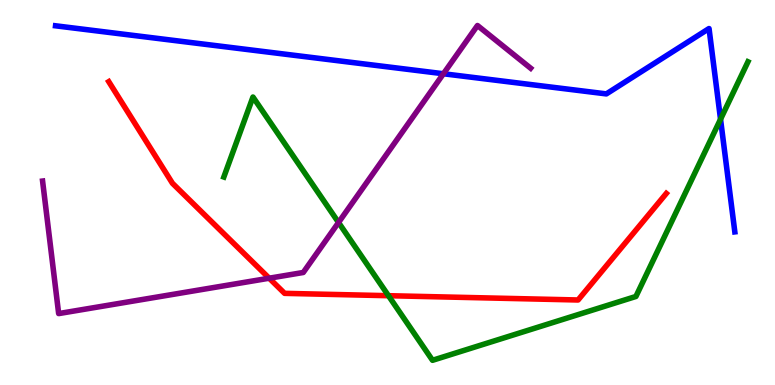[{'lines': ['blue', 'red'], 'intersections': []}, {'lines': ['green', 'red'], 'intersections': [{'x': 5.01, 'y': 2.32}]}, {'lines': ['purple', 'red'], 'intersections': [{'x': 3.47, 'y': 2.77}]}, {'lines': ['blue', 'green'], 'intersections': [{'x': 9.3, 'y': 6.9}]}, {'lines': ['blue', 'purple'], 'intersections': [{'x': 5.72, 'y': 8.08}]}, {'lines': ['green', 'purple'], 'intersections': [{'x': 4.37, 'y': 4.22}]}]